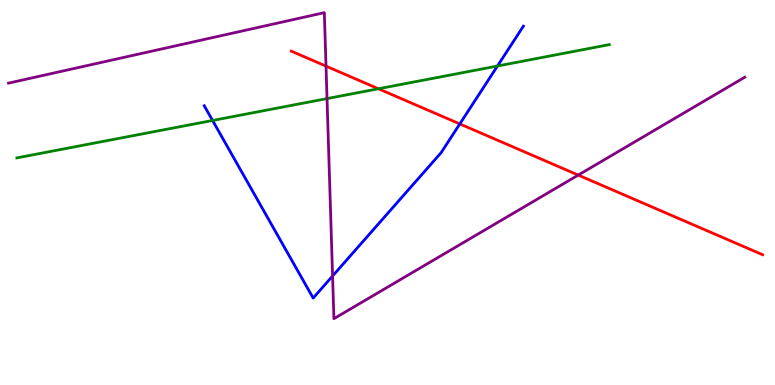[{'lines': ['blue', 'red'], 'intersections': [{'x': 5.93, 'y': 6.78}]}, {'lines': ['green', 'red'], 'intersections': [{'x': 4.88, 'y': 7.69}]}, {'lines': ['purple', 'red'], 'intersections': [{'x': 4.21, 'y': 8.28}, {'x': 7.46, 'y': 5.45}]}, {'lines': ['blue', 'green'], 'intersections': [{'x': 2.74, 'y': 6.87}, {'x': 6.42, 'y': 8.29}]}, {'lines': ['blue', 'purple'], 'intersections': [{'x': 4.29, 'y': 2.83}]}, {'lines': ['green', 'purple'], 'intersections': [{'x': 4.22, 'y': 7.44}]}]